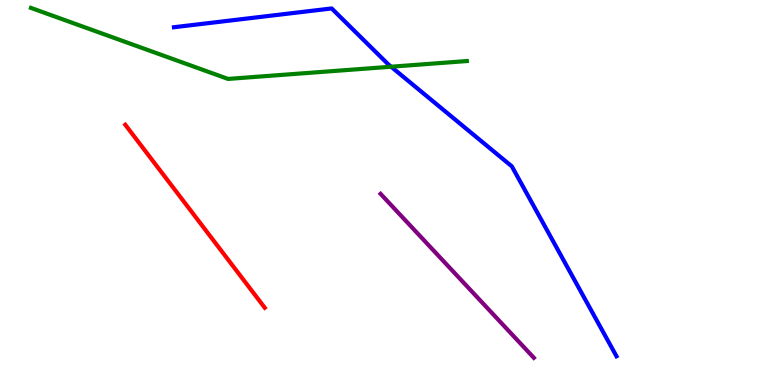[{'lines': ['blue', 'red'], 'intersections': []}, {'lines': ['green', 'red'], 'intersections': []}, {'lines': ['purple', 'red'], 'intersections': []}, {'lines': ['blue', 'green'], 'intersections': [{'x': 5.05, 'y': 8.27}]}, {'lines': ['blue', 'purple'], 'intersections': []}, {'lines': ['green', 'purple'], 'intersections': []}]